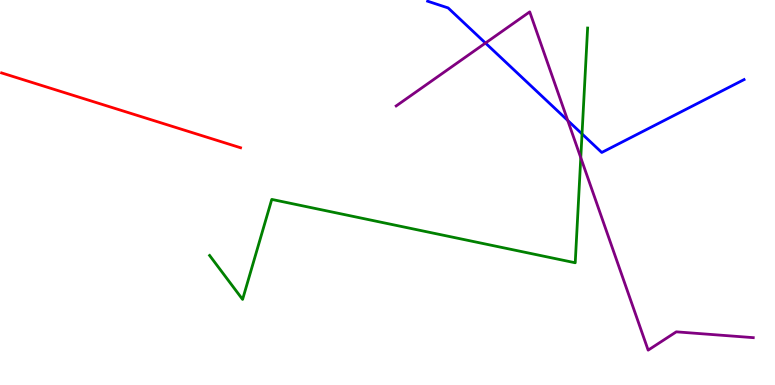[{'lines': ['blue', 'red'], 'intersections': []}, {'lines': ['green', 'red'], 'intersections': []}, {'lines': ['purple', 'red'], 'intersections': []}, {'lines': ['blue', 'green'], 'intersections': [{'x': 7.51, 'y': 6.52}]}, {'lines': ['blue', 'purple'], 'intersections': [{'x': 6.26, 'y': 8.88}, {'x': 7.33, 'y': 6.87}]}, {'lines': ['green', 'purple'], 'intersections': [{'x': 7.49, 'y': 5.9}]}]